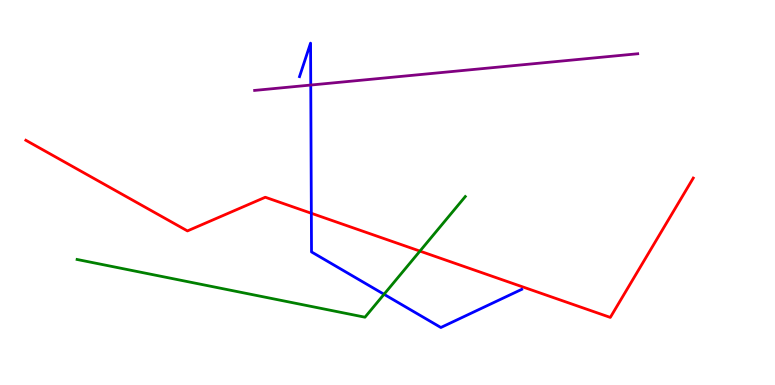[{'lines': ['blue', 'red'], 'intersections': [{'x': 4.02, 'y': 4.46}]}, {'lines': ['green', 'red'], 'intersections': [{'x': 5.42, 'y': 3.48}]}, {'lines': ['purple', 'red'], 'intersections': []}, {'lines': ['blue', 'green'], 'intersections': [{'x': 4.96, 'y': 2.36}]}, {'lines': ['blue', 'purple'], 'intersections': [{'x': 4.01, 'y': 7.79}]}, {'lines': ['green', 'purple'], 'intersections': []}]